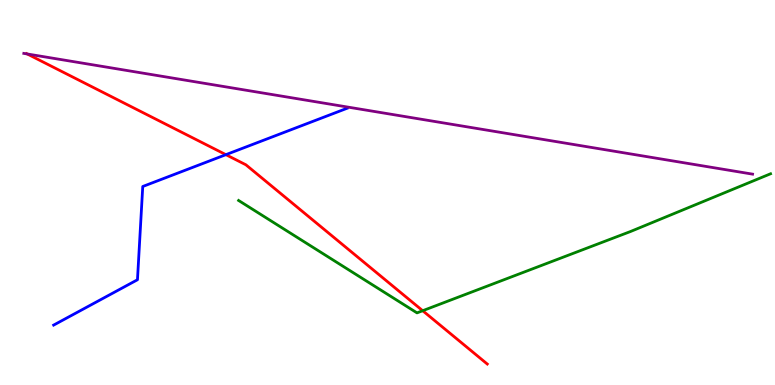[{'lines': ['blue', 'red'], 'intersections': [{'x': 2.91, 'y': 5.98}]}, {'lines': ['green', 'red'], 'intersections': [{'x': 5.45, 'y': 1.93}]}, {'lines': ['purple', 'red'], 'intersections': [{'x': 0.351, 'y': 8.6}]}, {'lines': ['blue', 'green'], 'intersections': []}, {'lines': ['blue', 'purple'], 'intersections': []}, {'lines': ['green', 'purple'], 'intersections': []}]